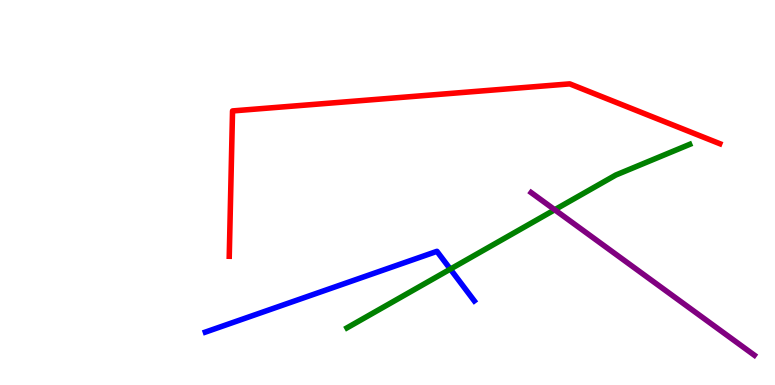[{'lines': ['blue', 'red'], 'intersections': []}, {'lines': ['green', 'red'], 'intersections': []}, {'lines': ['purple', 'red'], 'intersections': []}, {'lines': ['blue', 'green'], 'intersections': [{'x': 5.81, 'y': 3.01}]}, {'lines': ['blue', 'purple'], 'intersections': []}, {'lines': ['green', 'purple'], 'intersections': [{'x': 7.16, 'y': 4.55}]}]